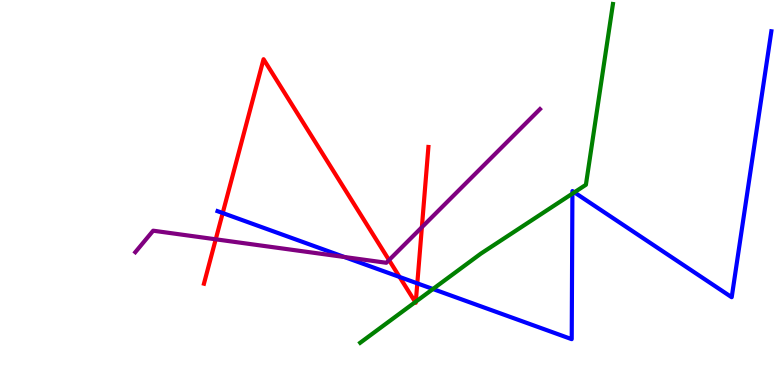[{'lines': ['blue', 'red'], 'intersections': [{'x': 2.87, 'y': 4.47}, {'x': 5.16, 'y': 2.81}, {'x': 5.38, 'y': 2.64}]}, {'lines': ['green', 'red'], 'intersections': [{'x': 5.36, 'y': 2.15}, {'x': 5.37, 'y': 2.16}]}, {'lines': ['purple', 'red'], 'intersections': [{'x': 2.78, 'y': 3.78}, {'x': 5.02, 'y': 3.24}, {'x': 5.44, 'y': 4.1}]}, {'lines': ['blue', 'green'], 'intersections': [{'x': 5.59, 'y': 2.49}, {'x': 7.39, 'y': 4.97}, {'x': 7.41, 'y': 5.0}]}, {'lines': ['blue', 'purple'], 'intersections': [{'x': 4.44, 'y': 3.32}]}, {'lines': ['green', 'purple'], 'intersections': []}]